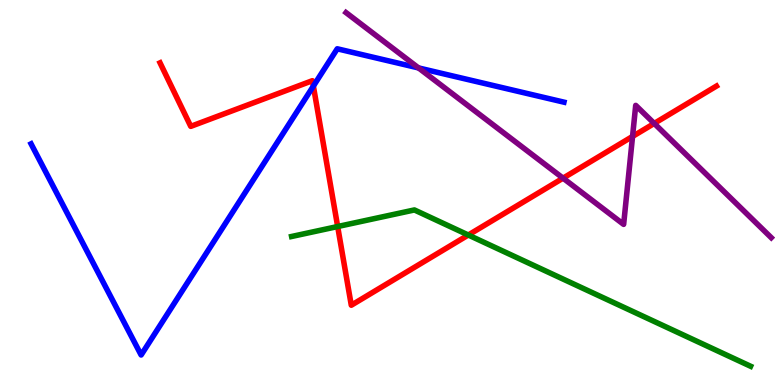[{'lines': ['blue', 'red'], 'intersections': [{'x': 4.04, 'y': 7.76}]}, {'lines': ['green', 'red'], 'intersections': [{'x': 4.36, 'y': 4.12}, {'x': 6.04, 'y': 3.9}]}, {'lines': ['purple', 'red'], 'intersections': [{'x': 7.27, 'y': 5.37}, {'x': 8.16, 'y': 6.46}, {'x': 8.44, 'y': 6.79}]}, {'lines': ['blue', 'green'], 'intersections': []}, {'lines': ['blue', 'purple'], 'intersections': [{'x': 5.4, 'y': 8.24}]}, {'lines': ['green', 'purple'], 'intersections': []}]